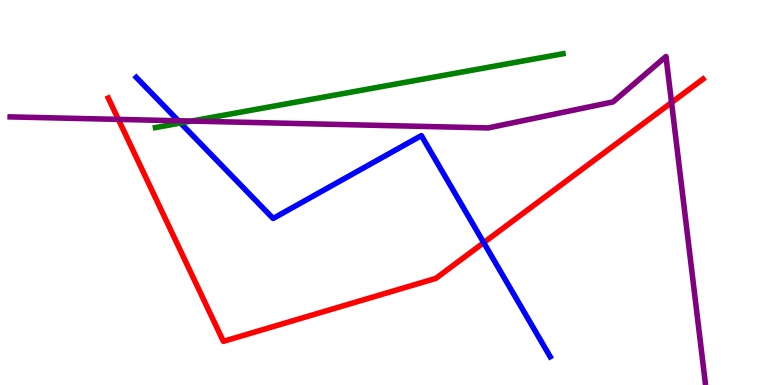[{'lines': ['blue', 'red'], 'intersections': [{'x': 6.24, 'y': 3.7}]}, {'lines': ['green', 'red'], 'intersections': []}, {'lines': ['purple', 'red'], 'intersections': [{'x': 1.53, 'y': 6.9}, {'x': 8.66, 'y': 7.34}]}, {'lines': ['blue', 'green'], 'intersections': [{'x': 2.33, 'y': 6.8}]}, {'lines': ['blue', 'purple'], 'intersections': [{'x': 2.3, 'y': 6.86}]}, {'lines': ['green', 'purple'], 'intersections': [{'x': 2.47, 'y': 6.86}]}]